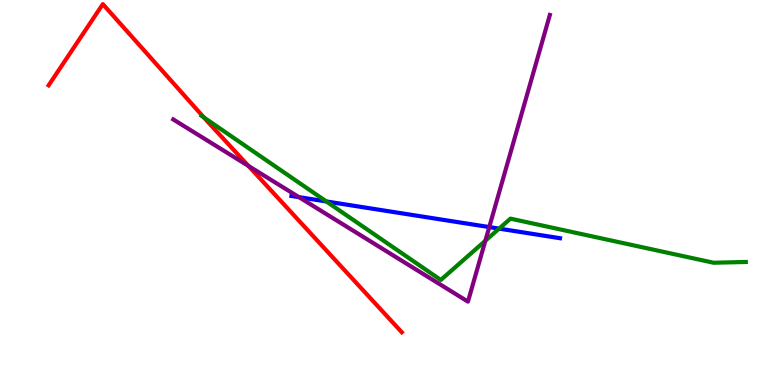[{'lines': ['blue', 'red'], 'intersections': []}, {'lines': ['green', 'red'], 'intersections': [{'x': 2.63, 'y': 6.95}]}, {'lines': ['purple', 'red'], 'intersections': [{'x': 3.21, 'y': 5.69}]}, {'lines': ['blue', 'green'], 'intersections': [{'x': 4.21, 'y': 4.77}, {'x': 6.44, 'y': 4.06}]}, {'lines': ['blue', 'purple'], 'intersections': [{'x': 3.86, 'y': 4.88}, {'x': 6.31, 'y': 4.1}]}, {'lines': ['green', 'purple'], 'intersections': [{'x': 6.26, 'y': 3.75}]}]